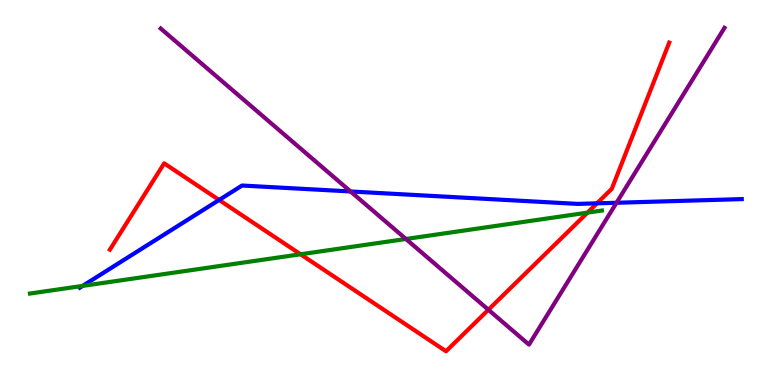[{'lines': ['blue', 'red'], 'intersections': [{'x': 2.83, 'y': 4.81}, {'x': 7.7, 'y': 4.72}]}, {'lines': ['green', 'red'], 'intersections': [{'x': 3.88, 'y': 3.4}, {'x': 7.58, 'y': 4.48}]}, {'lines': ['purple', 'red'], 'intersections': [{'x': 6.3, 'y': 1.95}]}, {'lines': ['blue', 'green'], 'intersections': [{'x': 1.07, 'y': 2.57}]}, {'lines': ['blue', 'purple'], 'intersections': [{'x': 4.52, 'y': 5.03}, {'x': 7.96, 'y': 4.73}]}, {'lines': ['green', 'purple'], 'intersections': [{'x': 5.24, 'y': 3.79}]}]